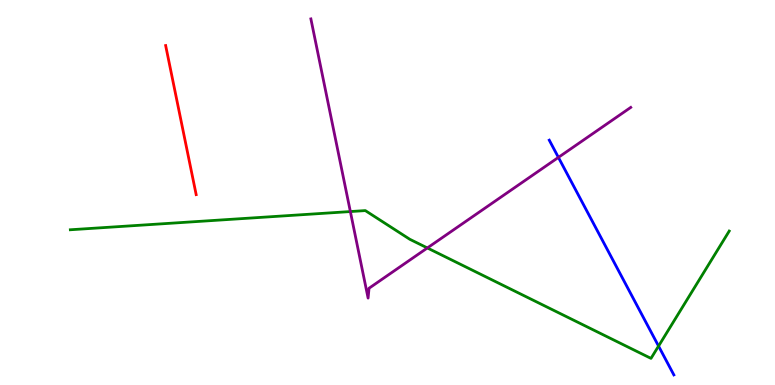[{'lines': ['blue', 'red'], 'intersections': []}, {'lines': ['green', 'red'], 'intersections': []}, {'lines': ['purple', 'red'], 'intersections': []}, {'lines': ['blue', 'green'], 'intersections': [{'x': 8.5, 'y': 1.01}]}, {'lines': ['blue', 'purple'], 'intersections': [{'x': 7.21, 'y': 5.91}]}, {'lines': ['green', 'purple'], 'intersections': [{'x': 4.52, 'y': 4.5}, {'x': 5.51, 'y': 3.56}]}]